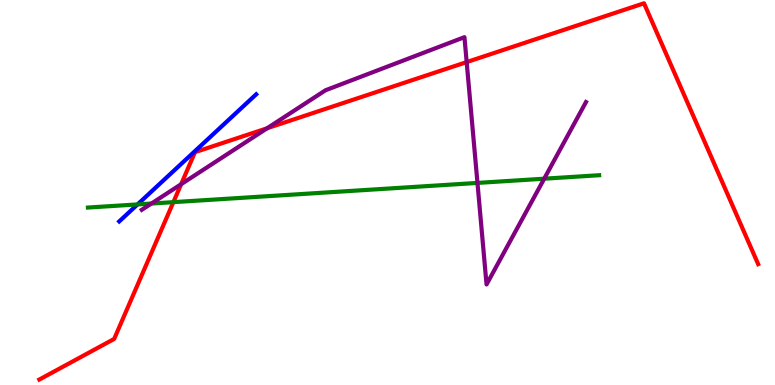[{'lines': ['blue', 'red'], 'intersections': []}, {'lines': ['green', 'red'], 'intersections': [{'x': 2.24, 'y': 4.75}]}, {'lines': ['purple', 'red'], 'intersections': [{'x': 2.34, 'y': 5.22}, {'x': 3.45, 'y': 6.67}, {'x': 6.02, 'y': 8.39}]}, {'lines': ['blue', 'green'], 'intersections': [{'x': 1.77, 'y': 4.69}]}, {'lines': ['blue', 'purple'], 'intersections': []}, {'lines': ['green', 'purple'], 'intersections': [{'x': 1.95, 'y': 4.71}, {'x': 6.16, 'y': 5.25}, {'x': 7.02, 'y': 5.36}]}]